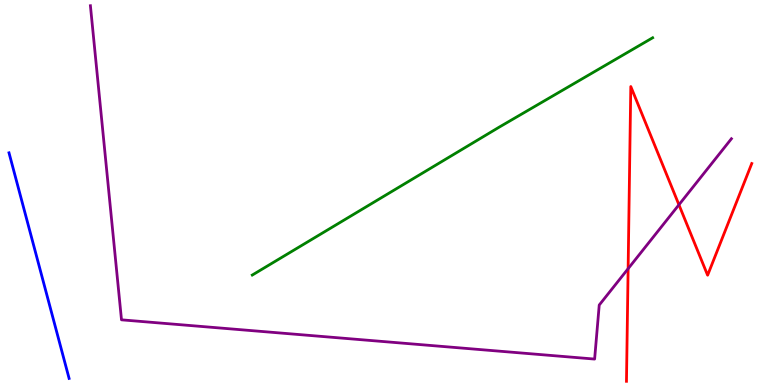[{'lines': ['blue', 'red'], 'intersections': []}, {'lines': ['green', 'red'], 'intersections': []}, {'lines': ['purple', 'red'], 'intersections': [{'x': 8.1, 'y': 3.02}, {'x': 8.76, 'y': 4.68}]}, {'lines': ['blue', 'green'], 'intersections': []}, {'lines': ['blue', 'purple'], 'intersections': []}, {'lines': ['green', 'purple'], 'intersections': []}]